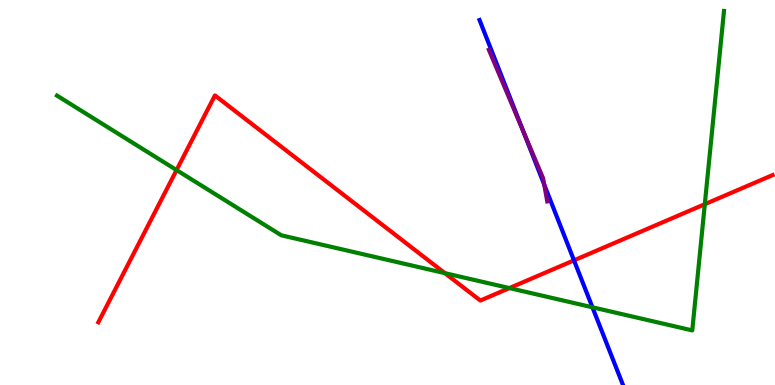[{'lines': ['blue', 'red'], 'intersections': [{'x': 7.41, 'y': 3.24}]}, {'lines': ['green', 'red'], 'intersections': [{'x': 2.28, 'y': 5.58}, {'x': 5.74, 'y': 2.91}, {'x': 6.57, 'y': 2.52}, {'x': 9.09, 'y': 4.7}]}, {'lines': ['purple', 'red'], 'intersections': []}, {'lines': ['blue', 'green'], 'intersections': [{'x': 7.64, 'y': 2.02}]}, {'lines': ['blue', 'purple'], 'intersections': [{'x': 6.75, 'y': 6.59}, {'x': 7.02, 'y': 5.21}]}, {'lines': ['green', 'purple'], 'intersections': []}]